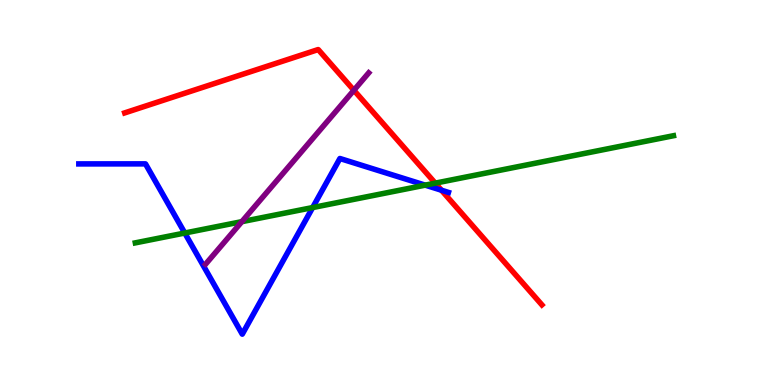[{'lines': ['blue', 'red'], 'intersections': [{'x': 5.7, 'y': 5.06}]}, {'lines': ['green', 'red'], 'intersections': [{'x': 5.62, 'y': 5.24}]}, {'lines': ['purple', 'red'], 'intersections': [{'x': 4.57, 'y': 7.66}]}, {'lines': ['blue', 'green'], 'intersections': [{'x': 2.38, 'y': 3.95}, {'x': 4.03, 'y': 4.61}, {'x': 5.49, 'y': 5.19}]}, {'lines': ['blue', 'purple'], 'intersections': []}, {'lines': ['green', 'purple'], 'intersections': [{'x': 3.12, 'y': 4.24}]}]